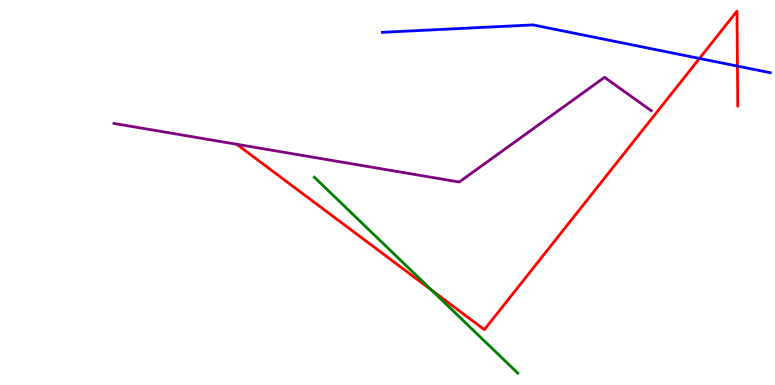[{'lines': ['blue', 'red'], 'intersections': [{'x': 9.03, 'y': 8.48}, {'x': 9.52, 'y': 8.28}]}, {'lines': ['green', 'red'], 'intersections': [{'x': 5.57, 'y': 2.46}]}, {'lines': ['purple', 'red'], 'intersections': []}, {'lines': ['blue', 'green'], 'intersections': []}, {'lines': ['blue', 'purple'], 'intersections': []}, {'lines': ['green', 'purple'], 'intersections': []}]